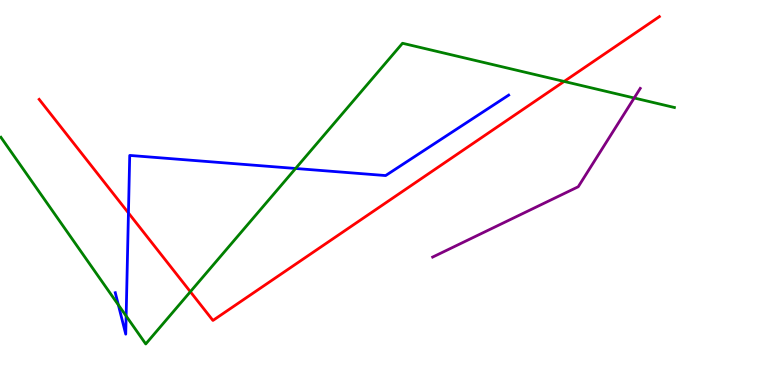[{'lines': ['blue', 'red'], 'intersections': [{'x': 1.66, 'y': 4.47}]}, {'lines': ['green', 'red'], 'intersections': [{'x': 2.46, 'y': 2.42}, {'x': 7.28, 'y': 7.88}]}, {'lines': ['purple', 'red'], 'intersections': []}, {'lines': ['blue', 'green'], 'intersections': [{'x': 1.53, 'y': 2.08}, {'x': 1.63, 'y': 1.79}, {'x': 3.81, 'y': 5.62}]}, {'lines': ['blue', 'purple'], 'intersections': []}, {'lines': ['green', 'purple'], 'intersections': [{'x': 8.18, 'y': 7.45}]}]